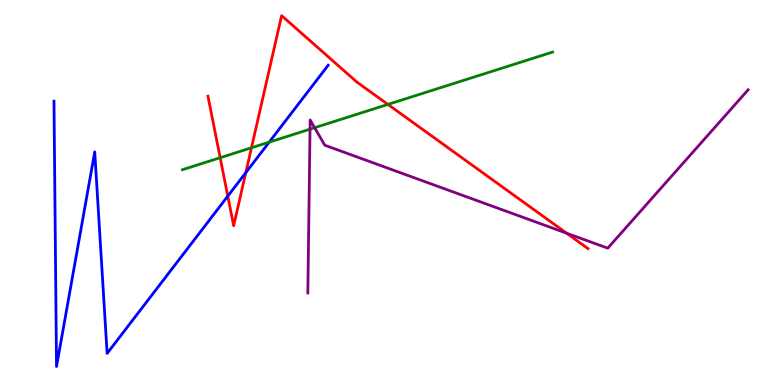[{'lines': ['blue', 'red'], 'intersections': [{'x': 2.94, 'y': 4.91}, {'x': 3.17, 'y': 5.52}]}, {'lines': ['green', 'red'], 'intersections': [{'x': 2.84, 'y': 5.9}, {'x': 3.24, 'y': 6.16}, {'x': 5.01, 'y': 7.29}]}, {'lines': ['purple', 'red'], 'intersections': [{'x': 7.31, 'y': 3.94}]}, {'lines': ['blue', 'green'], 'intersections': [{'x': 3.47, 'y': 6.31}]}, {'lines': ['blue', 'purple'], 'intersections': []}, {'lines': ['green', 'purple'], 'intersections': [{'x': 4.0, 'y': 6.65}, {'x': 4.06, 'y': 6.68}]}]